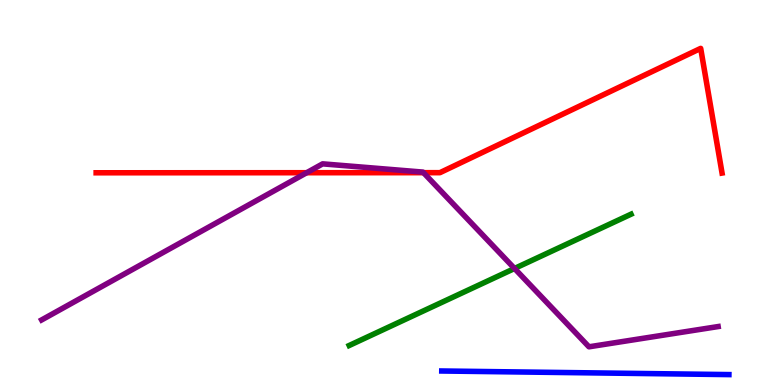[{'lines': ['blue', 'red'], 'intersections': []}, {'lines': ['green', 'red'], 'intersections': []}, {'lines': ['purple', 'red'], 'intersections': [{'x': 3.96, 'y': 5.51}, {'x': 5.46, 'y': 5.51}]}, {'lines': ['blue', 'green'], 'intersections': []}, {'lines': ['blue', 'purple'], 'intersections': []}, {'lines': ['green', 'purple'], 'intersections': [{'x': 6.64, 'y': 3.03}]}]